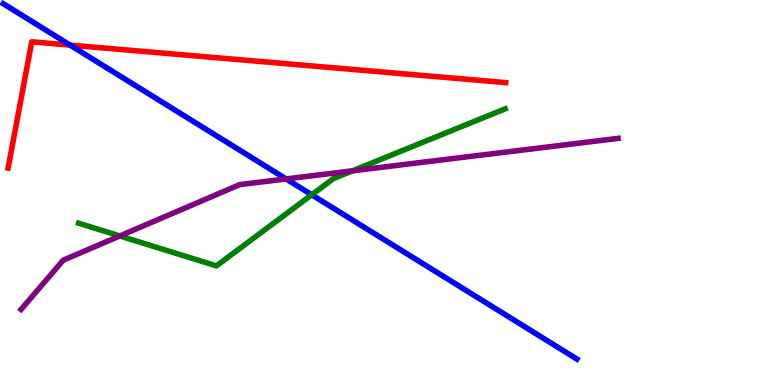[{'lines': ['blue', 'red'], 'intersections': [{'x': 0.904, 'y': 8.83}]}, {'lines': ['green', 'red'], 'intersections': []}, {'lines': ['purple', 'red'], 'intersections': []}, {'lines': ['blue', 'green'], 'intersections': [{'x': 4.02, 'y': 4.94}]}, {'lines': ['blue', 'purple'], 'intersections': [{'x': 3.69, 'y': 5.35}]}, {'lines': ['green', 'purple'], 'intersections': [{'x': 1.55, 'y': 3.87}, {'x': 4.55, 'y': 5.56}]}]